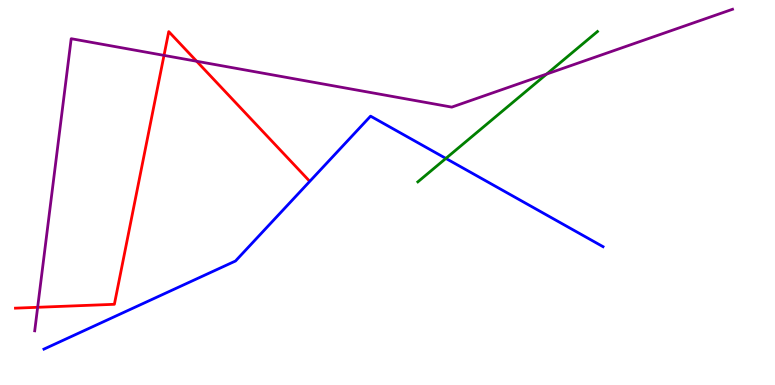[{'lines': ['blue', 'red'], 'intersections': []}, {'lines': ['green', 'red'], 'intersections': []}, {'lines': ['purple', 'red'], 'intersections': [{'x': 0.486, 'y': 2.02}, {'x': 2.12, 'y': 8.56}, {'x': 2.54, 'y': 8.41}]}, {'lines': ['blue', 'green'], 'intersections': [{'x': 5.75, 'y': 5.89}]}, {'lines': ['blue', 'purple'], 'intersections': []}, {'lines': ['green', 'purple'], 'intersections': [{'x': 7.05, 'y': 8.08}]}]